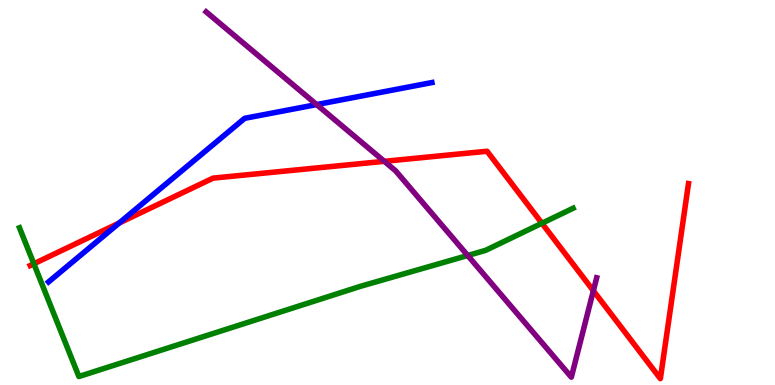[{'lines': ['blue', 'red'], 'intersections': [{'x': 1.54, 'y': 4.21}]}, {'lines': ['green', 'red'], 'intersections': [{'x': 0.437, 'y': 3.15}, {'x': 6.99, 'y': 4.2}]}, {'lines': ['purple', 'red'], 'intersections': [{'x': 4.96, 'y': 5.81}, {'x': 7.66, 'y': 2.45}]}, {'lines': ['blue', 'green'], 'intersections': []}, {'lines': ['blue', 'purple'], 'intersections': [{'x': 4.09, 'y': 7.28}]}, {'lines': ['green', 'purple'], 'intersections': [{'x': 6.04, 'y': 3.36}]}]